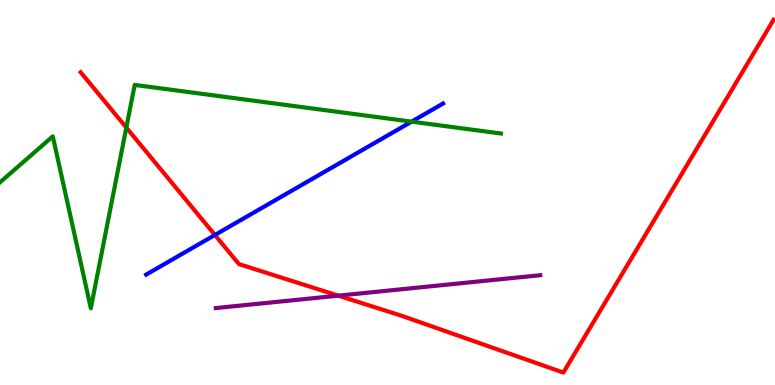[{'lines': ['blue', 'red'], 'intersections': [{'x': 2.77, 'y': 3.9}]}, {'lines': ['green', 'red'], 'intersections': [{'x': 1.63, 'y': 6.69}]}, {'lines': ['purple', 'red'], 'intersections': [{'x': 4.37, 'y': 2.32}]}, {'lines': ['blue', 'green'], 'intersections': [{'x': 5.31, 'y': 6.84}]}, {'lines': ['blue', 'purple'], 'intersections': []}, {'lines': ['green', 'purple'], 'intersections': []}]